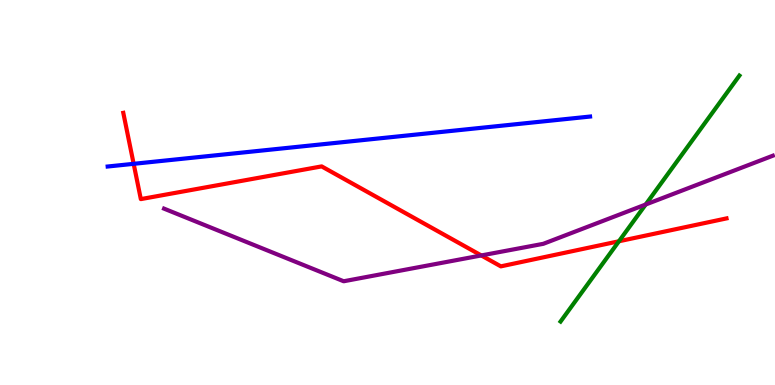[{'lines': ['blue', 'red'], 'intersections': [{'x': 1.72, 'y': 5.74}]}, {'lines': ['green', 'red'], 'intersections': [{'x': 7.99, 'y': 3.73}]}, {'lines': ['purple', 'red'], 'intersections': [{'x': 6.21, 'y': 3.37}]}, {'lines': ['blue', 'green'], 'intersections': []}, {'lines': ['blue', 'purple'], 'intersections': []}, {'lines': ['green', 'purple'], 'intersections': [{'x': 8.33, 'y': 4.69}]}]